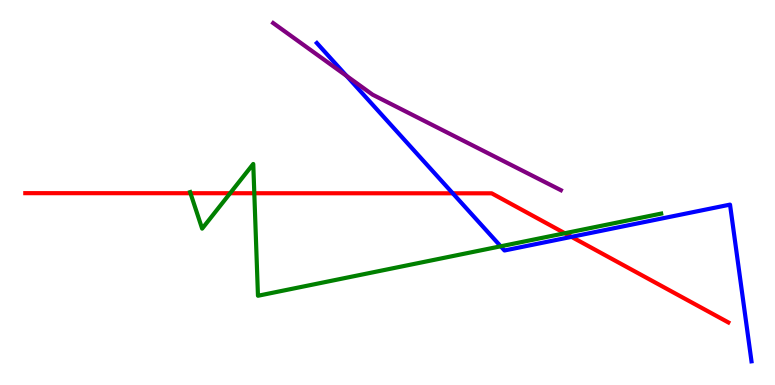[{'lines': ['blue', 'red'], 'intersections': [{'x': 5.84, 'y': 4.98}, {'x': 7.37, 'y': 3.85}]}, {'lines': ['green', 'red'], 'intersections': [{'x': 2.46, 'y': 4.98}, {'x': 2.97, 'y': 4.98}, {'x': 3.28, 'y': 4.98}, {'x': 7.29, 'y': 3.94}]}, {'lines': ['purple', 'red'], 'intersections': []}, {'lines': ['blue', 'green'], 'intersections': [{'x': 6.46, 'y': 3.6}]}, {'lines': ['blue', 'purple'], 'intersections': [{'x': 4.47, 'y': 8.03}]}, {'lines': ['green', 'purple'], 'intersections': []}]